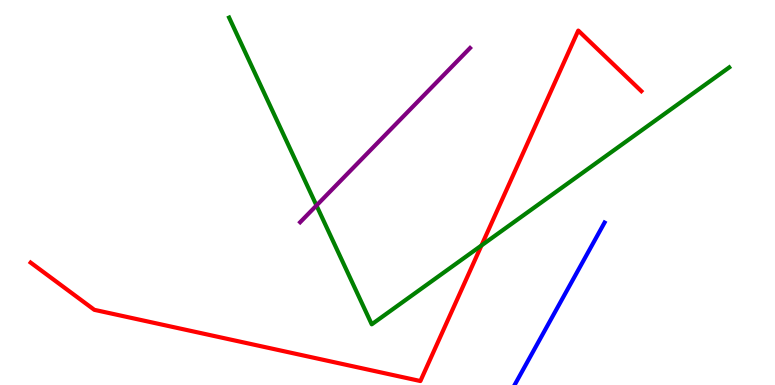[{'lines': ['blue', 'red'], 'intersections': []}, {'lines': ['green', 'red'], 'intersections': [{'x': 6.21, 'y': 3.62}]}, {'lines': ['purple', 'red'], 'intersections': []}, {'lines': ['blue', 'green'], 'intersections': []}, {'lines': ['blue', 'purple'], 'intersections': []}, {'lines': ['green', 'purple'], 'intersections': [{'x': 4.08, 'y': 4.66}]}]